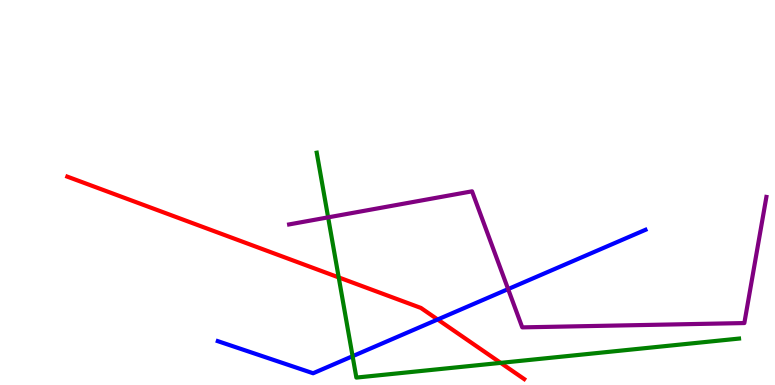[{'lines': ['blue', 'red'], 'intersections': [{'x': 5.65, 'y': 1.7}]}, {'lines': ['green', 'red'], 'intersections': [{'x': 4.37, 'y': 2.79}, {'x': 6.46, 'y': 0.575}]}, {'lines': ['purple', 'red'], 'intersections': []}, {'lines': ['blue', 'green'], 'intersections': [{'x': 4.55, 'y': 0.748}]}, {'lines': ['blue', 'purple'], 'intersections': [{'x': 6.56, 'y': 2.49}]}, {'lines': ['green', 'purple'], 'intersections': [{'x': 4.23, 'y': 4.35}]}]